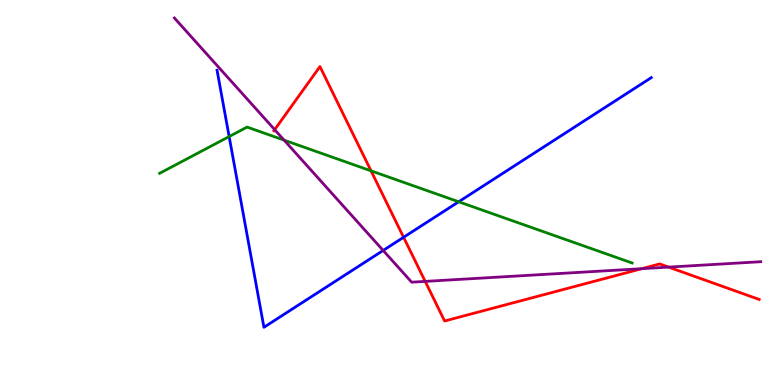[{'lines': ['blue', 'red'], 'intersections': [{'x': 5.21, 'y': 3.84}]}, {'lines': ['green', 'red'], 'intersections': [{'x': 4.79, 'y': 5.56}]}, {'lines': ['purple', 'red'], 'intersections': [{'x': 3.54, 'y': 6.63}, {'x': 5.49, 'y': 2.69}, {'x': 8.28, 'y': 3.02}, {'x': 8.63, 'y': 3.06}]}, {'lines': ['blue', 'green'], 'intersections': [{'x': 2.96, 'y': 6.45}, {'x': 5.92, 'y': 4.76}]}, {'lines': ['blue', 'purple'], 'intersections': [{'x': 4.94, 'y': 3.49}]}, {'lines': ['green', 'purple'], 'intersections': [{'x': 3.67, 'y': 6.36}]}]